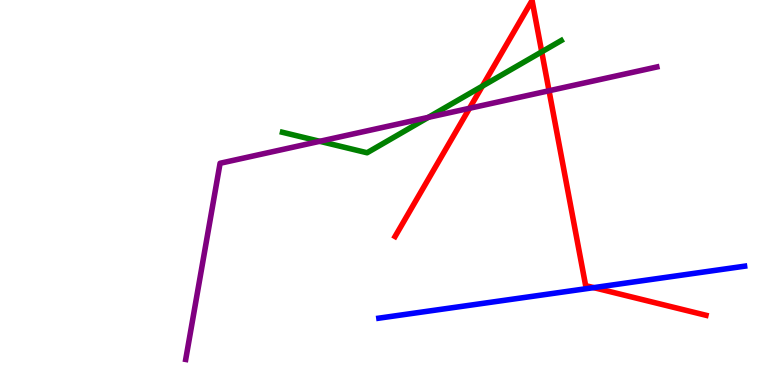[{'lines': ['blue', 'red'], 'intersections': [{'x': 7.66, 'y': 2.53}]}, {'lines': ['green', 'red'], 'intersections': [{'x': 6.22, 'y': 7.76}, {'x': 6.99, 'y': 8.65}]}, {'lines': ['purple', 'red'], 'intersections': [{'x': 6.06, 'y': 7.19}, {'x': 7.08, 'y': 7.64}]}, {'lines': ['blue', 'green'], 'intersections': []}, {'lines': ['blue', 'purple'], 'intersections': []}, {'lines': ['green', 'purple'], 'intersections': [{'x': 4.13, 'y': 6.33}, {'x': 5.53, 'y': 6.95}]}]